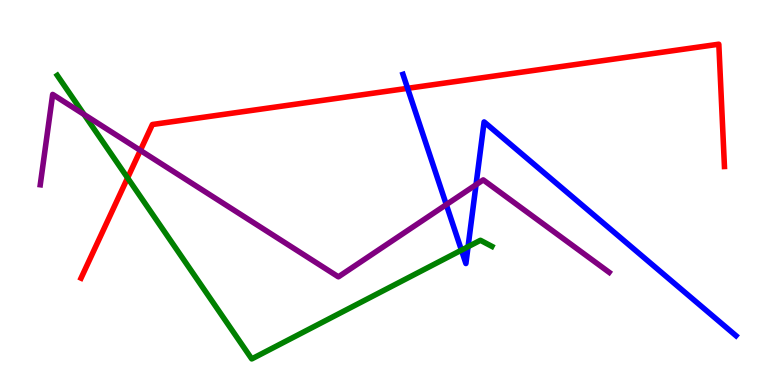[{'lines': ['blue', 'red'], 'intersections': [{'x': 5.26, 'y': 7.71}]}, {'lines': ['green', 'red'], 'intersections': [{'x': 1.65, 'y': 5.38}]}, {'lines': ['purple', 'red'], 'intersections': [{'x': 1.81, 'y': 6.09}]}, {'lines': ['blue', 'green'], 'intersections': [{'x': 5.95, 'y': 3.5}, {'x': 6.04, 'y': 3.59}]}, {'lines': ['blue', 'purple'], 'intersections': [{'x': 5.76, 'y': 4.69}, {'x': 6.14, 'y': 5.2}]}, {'lines': ['green', 'purple'], 'intersections': [{'x': 1.08, 'y': 7.03}]}]